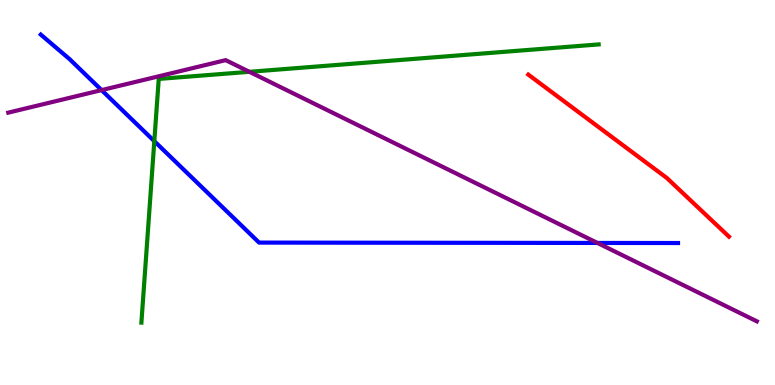[{'lines': ['blue', 'red'], 'intersections': []}, {'lines': ['green', 'red'], 'intersections': []}, {'lines': ['purple', 'red'], 'intersections': []}, {'lines': ['blue', 'green'], 'intersections': [{'x': 1.99, 'y': 6.33}]}, {'lines': ['blue', 'purple'], 'intersections': [{'x': 1.31, 'y': 7.66}, {'x': 7.71, 'y': 3.69}]}, {'lines': ['green', 'purple'], 'intersections': [{'x': 3.22, 'y': 8.13}]}]